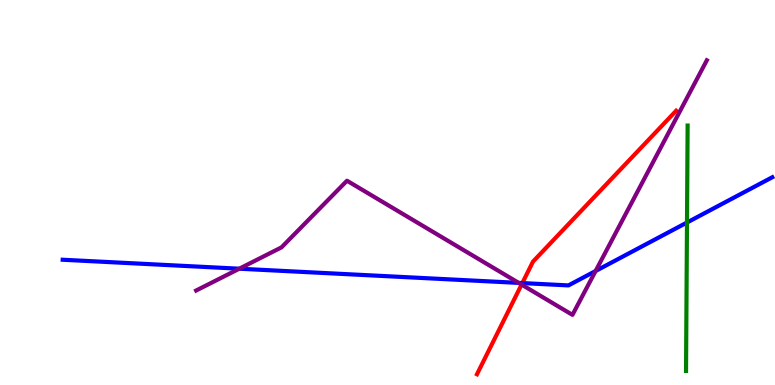[{'lines': ['blue', 'red'], 'intersections': [{'x': 6.74, 'y': 2.65}]}, {'lines': ['green', 'red'], 'intersections': []}, {'lines': ['purple', 'red'], 'intersections': [{'x': 6.73, 'y': 2.61}]}, {'lines': ['blue', 'green'], 'intersections': [{'x': 8.86, 'y': 4.22}]}, {'lines': ['blue', 'purple'], 'intersections': [{'x': 3.09, 'y': 3.02}, {'x': 6.69, 'y': 2.65}, {'x': 7.69, 'y': 2.96}]}, {'lines': ['green', 'purple'], 'intersections': []}]